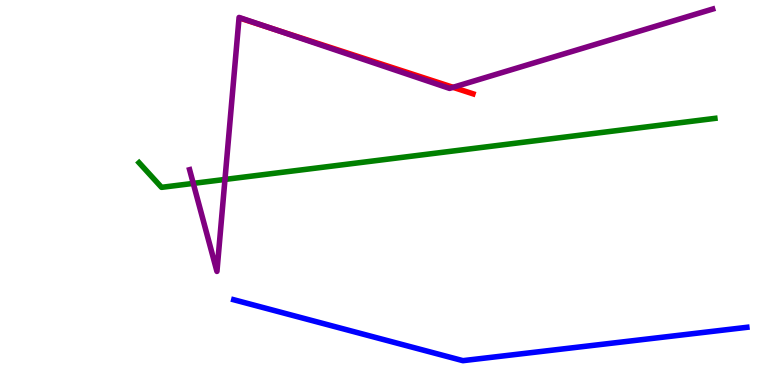[{'lines': ['blue', 'red'], 'intersections': []}, {'lines': ['green', 'red'], 'intersections': []}, {'lines': ['purple', 'red'], 'intersections': [{'x': 3.49, 'y': 9.27}, {'x': 5.85, 'y': 7.73}]}, {'lines': ['blue', 'green'], 'intersections': []}, {'lines': ['blue', 'purple'], 'intersections': []}, {'lines': ['green', 'purple'], 'intersections': [{'x': 2.49, 'y': 5.24}, {'x': 2.9, 'y': 5.34}]}]